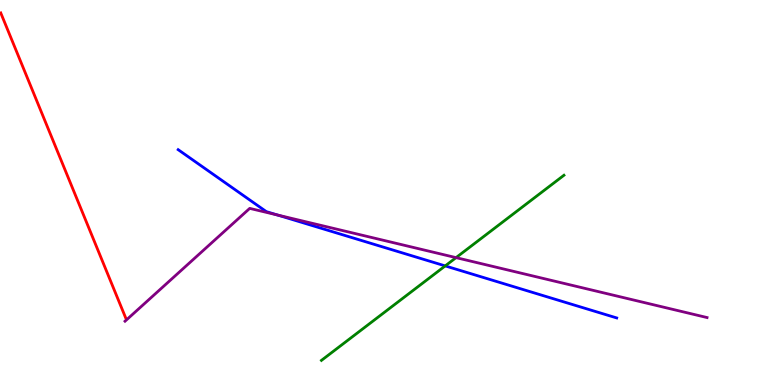[{'lines': ['blue', 'red'], 'intersections': []}, {'lines': ['green', 'red'], 'intersections': []}, {'lines': ['purple', 'red'], 'intersections': []}, {'lines': ['blue', 'green'], 'intersections': [{'x': 5.74, 'y': 3.09}]}, {'lines': ['blue', 'purple'], 'intersections': [{'x': 3.58, 'y': 4.42}]}, {'lines': ['green', 'purple'], 'intersections': [{'x': 5.88, 'y': 3.31}]}]